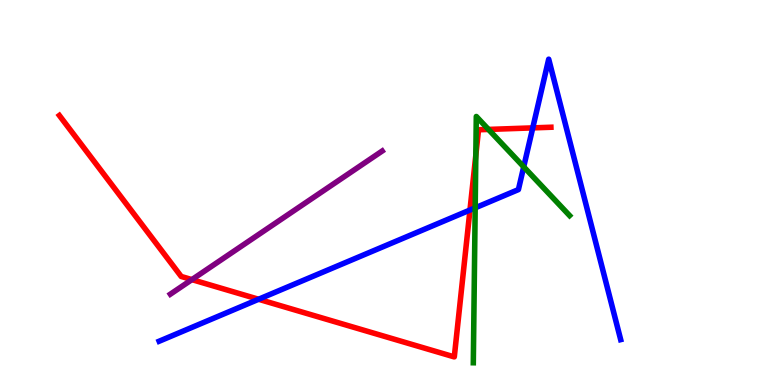[{'lines': ['blue', 'red'], 'intersections': [{'x': 3.34, 'y': 2.23}, {'x': 6.06, 'y': 4.54}, {'x': 6.87, 'y': 6.68}]}, {'lines': ['green', 'red'], 'intersections': [{'x': 6.14, 'y': 5.97}, {'x': 6.3, 'y': 6.64}]}, {'lines': ['purple', 'red'], 'intersections': [{'x': 2.48, 'y': 2.74}]}, {'lines': ['blue', 'green'], 'intersections': [{'x': 6.13, 'y': 4.6}, {'x': 6.76, 'y': 5.67}]}, {'lines': ['blue', 'purple'], 'intersections': []}, {'lines': ['green', 'purple'], 'intersections': []}]